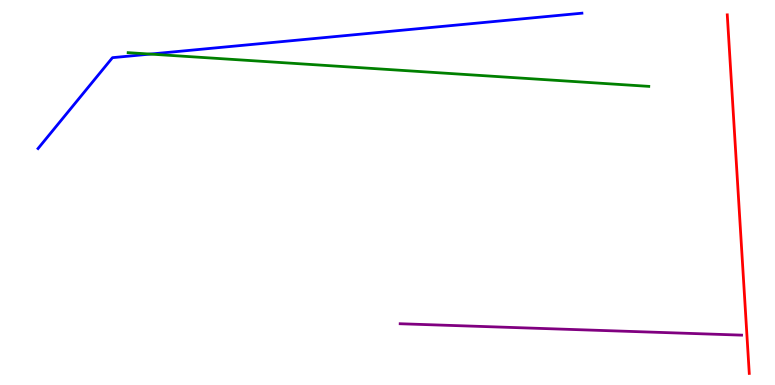[{'lines': ['blue', 'red'], 'intersections': []}, {'lines': ['green', 'red'], 'intersections': []}, {'lines': ['purple', 'red'], 'intersections': []}, {'lines': ['blue', 'green'], 'intersections': [{'x': 1.94, 'y': 8.6}]}, {'lines': ['blue', 'purple'], 'intersections': []}, {'lines': ['green', 'purple'], 'intersections': []}]